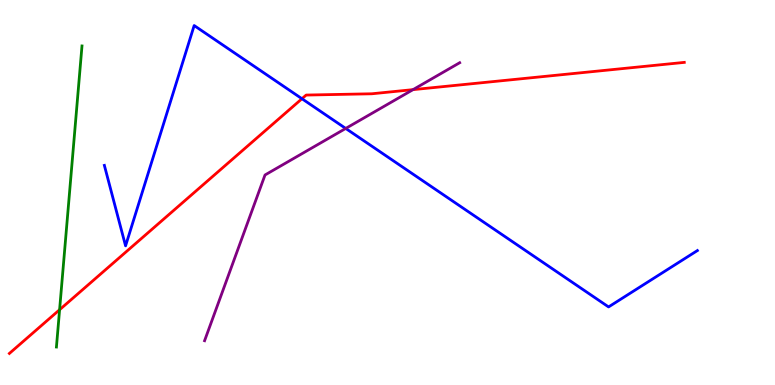[{'lines': ['blue', 'red'], 'intersections': [{'x': 3.9, 'y': 7.44}]}, {'lines': ['green', 'red'], 'intersections': [{'x': 0.769, 'y': 1.96}]}, {'lines': ['purple', 'red'], 'intersections': [{'x': 5.33, 'y': 7.67}]}, {'lines': ['blue', 'green'], 'intersections': []}, {'lines': ['blue', 'purple'], 'intersections': [{'x': 4.46, 'y': 6.66}]}, {'lines': ['green', 'purple'], 'intersections': []}]